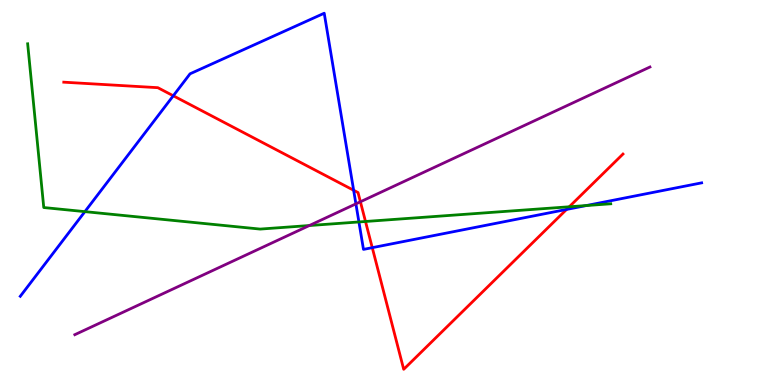[{'lines': ['blue', 'red'], 'intersections': [{'x': 2.24, 'y': 7.51}, {'x': 4.56, 'y': 5.06}, {'x': 4.8, 'y': 3.57}, {'x': 7.31, 'y': 4.56}]}, {'lines': ['green', 'red'], 'intersections': [{'x': 4.72, 'y': 4.25}, {'x': 7.35, 'y': 4.63}]}, {'lines': ['purple', 'red'], 'intersections': [{'x': 4.65, 'y': 4.76}]}, {'lines': ['blue', 'green'], 'intersections': [{'x': 1.1, 'y': 4.5}, {'x': 4.63, 'y': 4.23}, {'x': 7.56, 'y': 4.66}]}, {'lines': ['blue', 'purple'], 'intersections': [{'x': 4.59, 'y': 4.7}]}, {'lines': ['green', 'purple'], 'intersections': [{'x': 3.99, 'y': 4.14}]}]